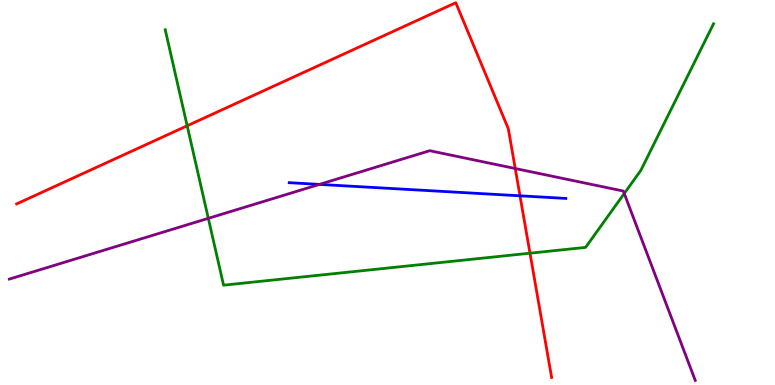[{'lines': ['blue', 'red'], 'intersections': [{'x': 6.71, 'y': 4.91}]}, {'lines': ['green', 'red'], 'intersections': [{'x': 2.42, 'y': 6.73}, {'x': 6.84, 'y': 3.42}]}, {'lines': ['purple', 'red'], 'intersections': [{'x': 6.65, 'y': 5.62}]}, {'lines': ['blue', 'green'], 'intersections': []}, {'lines': ['blue', 'purple'], 'intersections': [{'x': 4.12, 'y': 5.21}]}, {'lines': ['green', 'purple'], 'intersections': [{'x': 2.69, 'y': 4.33}, {'x': 8.05, 'y': 4.97}]}]